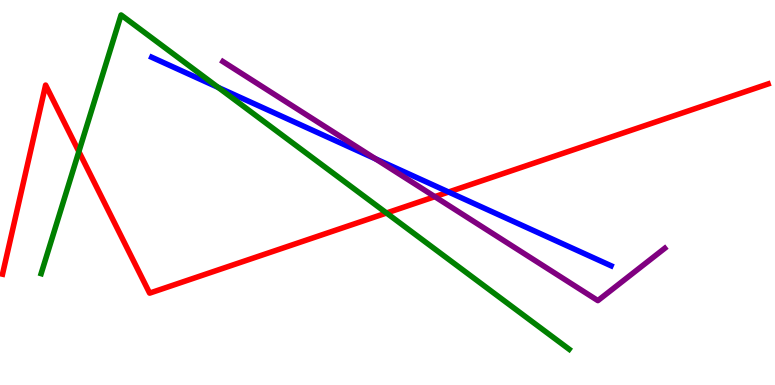[{'lines': ['blue', 'red'], 'intersections': [{'x': 5.79, 'y': 5.01}]}, {'lines': ['green', 'red'], 'intersections': [{'x': 1.02, 'y': 6.06}, {'x': 4.99, 'y': 4.47}]}, {'lines': ['purple', 'red'], 'intersections': [{'x': 5.61, 'y': 4.89}]}, {'lines': ['blue', 'green'], 'intersections': [{'x': 2.82, 'y': 7.73}]}, {'lines': ['blue', 'purple'], 'intersections': [{'x': 4.84, 'y': 5.88}]}, {'lines': ['green', 'purple'], 'intersections': []}]